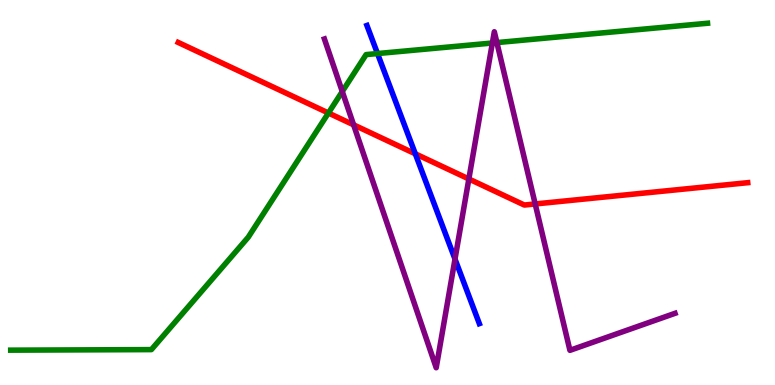[{'lines': ['blue', 'red'], 'intersections': [{'x': 5.36, 'y': 6.0}]}, {'lines': ['green', 'red'], 'intersections': [{'x': 4.24, 'y': 7.06}]}, {'lines': ['purple', 'red'], 'intersections': [{'x': 4.56, 'y': 6.76}, {'x': 6.05, 'y': 5.35}, {'x': 6.91, 'y': 4.7}]}, {'lines': ['blue', 'green'], 'intersections': [{'x': 4.87, 'y': 8.61}]}, {'lines': ['blue', 'purple'], 'intersections': [{'x': 5.87, 'y': 3.27}]}, {'lines': ['green', 'purple'], 'intersections': [{'x': 4.42, 'y': 7.62}, {'x': 6.35, 'y': 8.88}, {'x': 6.41, 'y': 8.89}]}]